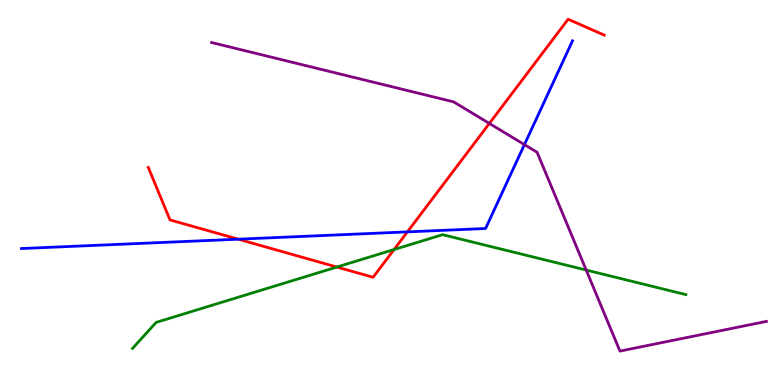[{'lines': ['blue', 'red'], 'intersections': [{'x': 3.07, 'y': 3.79}, {'x': 5.26, 'y': 3.98}]}, {'lines': ['green', 'red'], 'intersections': [{'x': 4.35, 'y': 3.06}, {'x': 5.08, 'y': 3.52}]}, {'lines': ['purple', 'red'], 'intersections': [{'x': 6.31, 'y': 6.79}]}, {'lines': ['blue', 'green'], 'intersections': []}, {'lines': ['blue', 'purple'], 'intersections': [{'x': 6.77, 'y': 6.24}]}, {'lines': ['green', 'purple'], 'intersections': [{'x': 7.56, 'y': 2.99}]}]